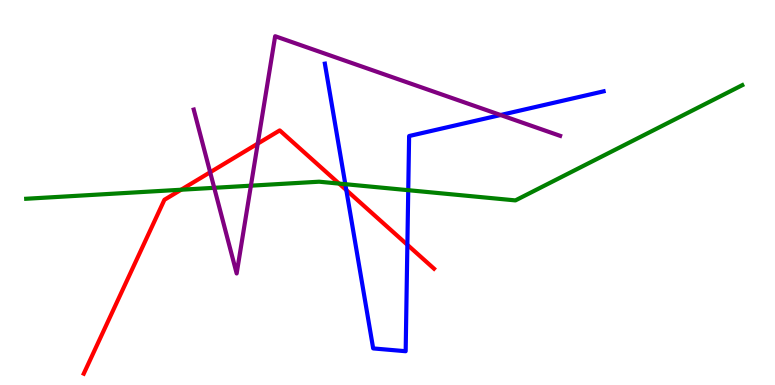[{'lines': ['blue', 'red'], 'intersections': [{'x': 4.47, 'y': 5.06}, {'x': 5.26, 'y': 3.64}]}, {'lines': ['green', 'red'], 'intersections': [{'x': 2.34, 'y': 5.07}, {'x': 4.38, 'y': 5.23}]}, {'lines': ['purple', 'red'], 'intersections': [{'x': 2.71, 'y': 5.53}, {'x': 3.33, 'y': 6.27}]}, {'lines': ['blue', 'green'], 'intersections': [{'x': 4.46, 'y': 5.22}, {'x': 5.27, 'y': 5.06}]}, {'lines': ['blue', 'purple'], 'intersections': [{'x': 6.46, 'y': 7.01}]}, {'lines': ['green', 'purple'], 'intersections': [{'x': 2.76, 'y': 5.12}, {'x': 3.24, 'y': 5.18}]}]